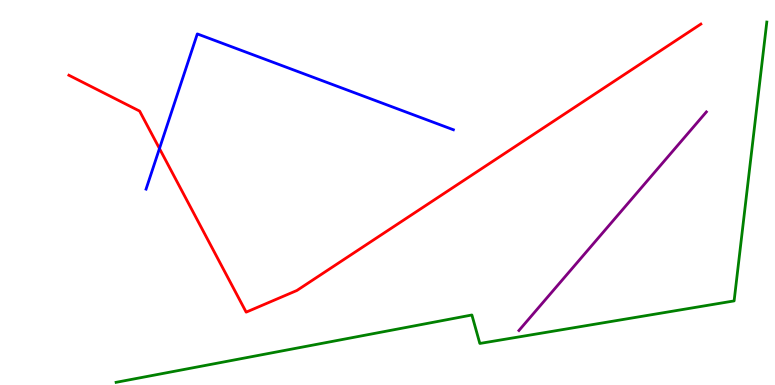[{'lines': ['blue', 'red'], 'intersections': [{'x': 2.06, 'y': 6.14}]}, {'lines': ['green', 'red'], 'intersections': []}, {'lines': ['purple', 'red'], 'intersections': []}, {'lines': ['blue', 'green'], 'intersections': []}, {'lines': ['blue', 'purple'], 'intersections': []}, {'lines': ['green', 'purple'], 'intersections': []}]